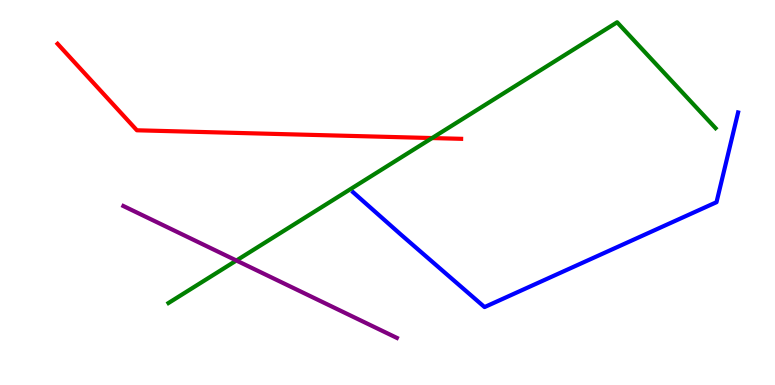[{'lines': ['blue', 'red'], 'intersections': []}, {'lines': ['green', 'red'], 'intersections': [{'x': 5.58, 'y': 6.41}]}, {'lines': ['purple', 'red'], 'intersections': []}, {'lines': ['blue', 'green'], 'intersections': []}, {'lines': ['blue', 'purple'], 'intersections': []}, {'lines': ['green', 'purple'], 'intersections': [{'x': 3.05, 'y': 3.23}]}]